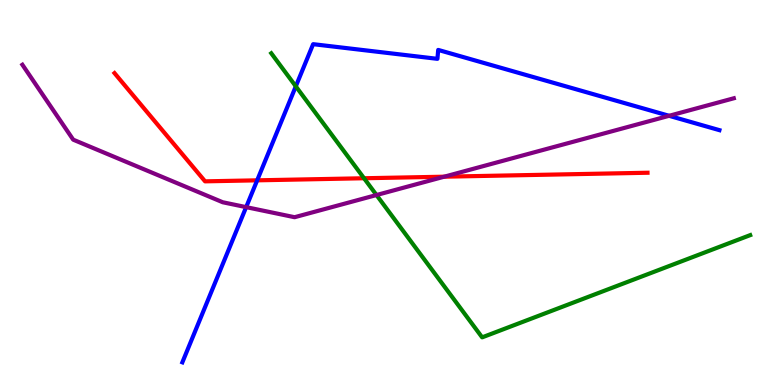[{'lines': ['blue', 'red'], 'intersections': [{'x': 3.32, 'y': 5.32}]}, {'lines': ['green', 'red'], 'intersections': [{'x': 4.7, 'y': 5.37}]}, {'lines': ['purple', 'red'], 'intersections': [{'x': 5.73, 'y': 5.41}]}, {'lines': ['blue', 'green'], 'intersections': [{'x': 3.82, 'y': 7.76}]}, {'lines': ['blue', 'purple'], 'intersections': [{'x': 3.18, 'y': 4.62}, {'x': 8.63, 'y': 6.99}]}, {'lines': ['green', 'purple'], 'intersections': [{'x': 4.86, 'y': 4.93}]}]